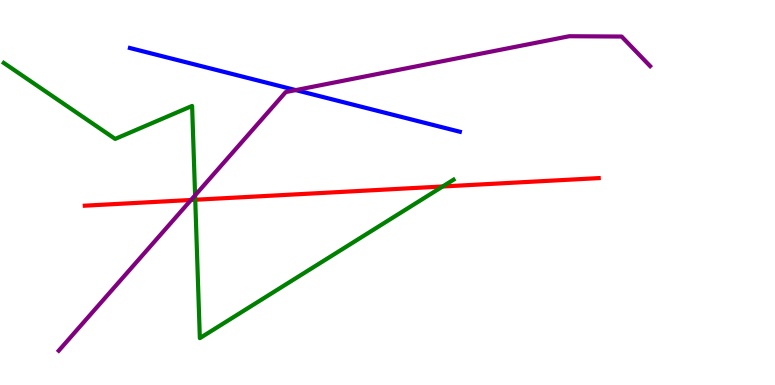[{'lines': ['blue', 'red'], 'intersections': []}, {'lines': ['green', 'red'], 'intersections': [{'x': 2.52, 'y': 4.81}, {'x': 5.71, 'y': 5.16}]}, {'lines': ['purple', 'red'], 'intersections': [{'x': 2.46, 'y': 4.81}]}, {'lines': ['blue', 'green'], 'intersections': []}, {'lines': ['blue', 'purple'], 'intersections': [{'x': 3.82, 'y': 7.66}]}, {'lines': ['green', 'purple'], 'intersections': [{'x': 2.52, 'y': 4.93}]}]